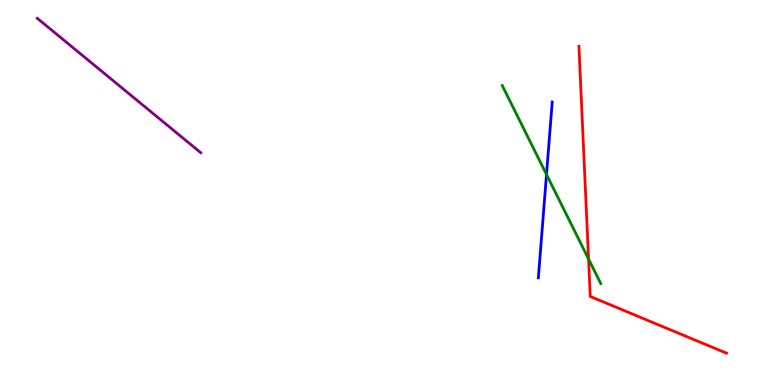[{'lines': ['blue', 'red'], 'intersections': []}, {'lines': ['green', 'red'], 'intersections': [{'x': 7.59, 'y': 3.27}]}, {'lines': ['purple', 'red'], 'intersections': []}, {'lines': ['blue', 'green'], 'intersections': [{'x': 7.05, 'y': 5.47}]}, {'lines': ['blue', 'purple'], 'intersections': []}, {'lines': ['green', 'purple'], 'intersections': []}]